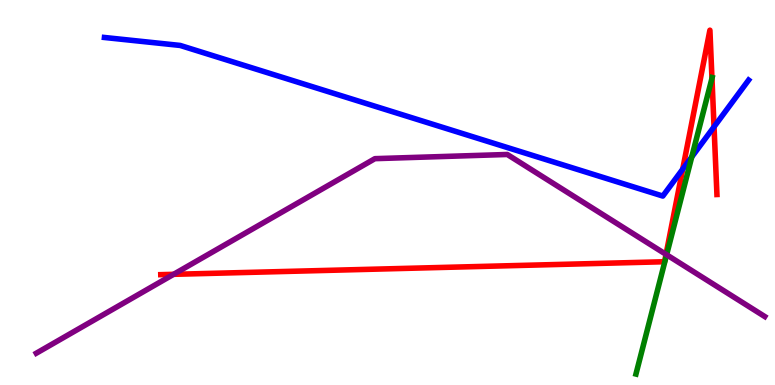[{'lines': ['blue', 'red'], 'intersections': [{'x': 8.81, 'y': 5.61}, {'x': 9.21, 'y': 6.71}]}, {'lines': ['green', 'red'], 'intersections': [{'x': 9.19, 'y': 7.97}]}, {'lines': ['purple', 'red'], 'intersections': [{'x': 2.24, 'y': 2.87}, {'x': 8.59, 'y': 3.39}]}, {'lines': ['blue', 'green'], 'intersections': [{'x': 8.93, 'y': 5.92}]}, {'lines': ['blue', 'purple'], 'intersections': []}, {'lines': ['green', 'purple'], 'intersections': [{'x': 8.6, 'y': 3.38}]}]